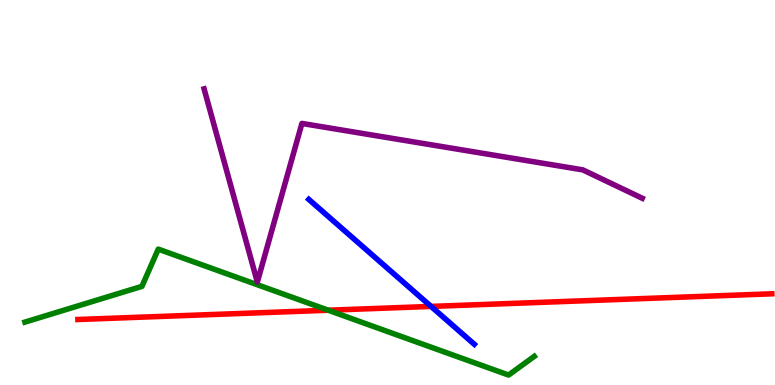[{'lines': ['blue', 'red'], 'intersections': [{'x': 5.56, 'y': 2.04}]}, {'lines': ['green', 'red'], 'intersections': [{'x': 4.24, 'y': 1.94}]}, {'lines': ['purple', 'red'], 'intersections': []}, {'lines': ['blue', 'green'], 'intersections': []}, {'lines': ['blue', 'purple'], 'intersections': []}, {'lines': ['green', 'purple'], 'intersections': []}]